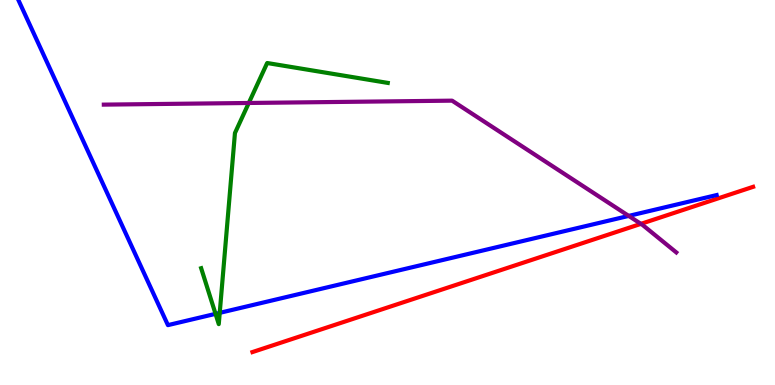[{'lines': ['blue', 'red'], 'intersections': []}, {'lines': ['green', 'red'], 'intersections': []}, {'lines': ['purple', 'red'], 'intersections': [{'x': 8.27, 'y': 4.19}]}, {'lines': ['blue', 'green'], 'intersections': [{'x': 2.78, 'y': 1.85}, {'x': 2.84, 'y': 1.87}]}, {'lines': ['blue', 'purple'], 'intersections': [{'x': 8.11, 'y': 4.39}]}, {'lines': ['green', 'purple'], 'intersections': [{'x': 3.21, 'y': 7.33}]}]